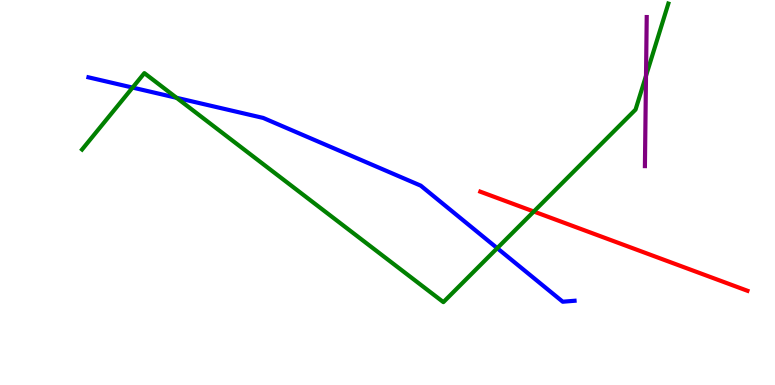[{'lines': ['blue', 'red'], 'intersections': []}, {'lines': ['green', 'red'], 'intersections': [{'x': 6.89, 'y': 4.51}]}, {'lines': ['purple', 'red'], 'intersections': []}, {'lines': ['blue', 'green'], 'intersections': [{'x': 1.71, 'y': 7.73}, {'x': 2.28, 'y': 7.46}, {'x': 6.42, 'y': 3.55}]}, {'lines': ['blue', 'purple'], 'intersections': []}, {'lines': ['green', 'purple'], 'intersections': [{'x': 8.34, 'y': 8.03}]}]